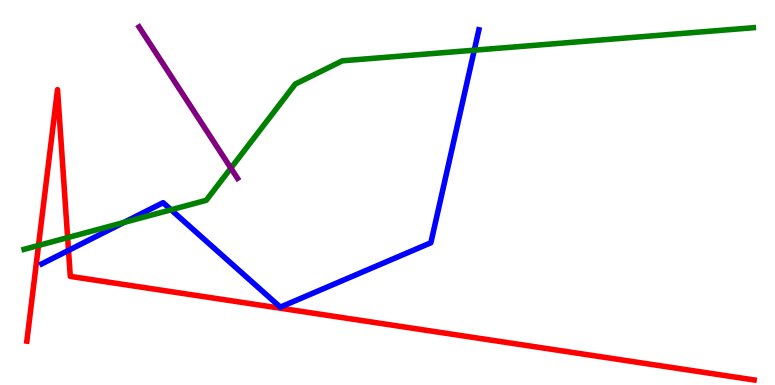[{'lines': ['blue', 'red'], 'intersections': [{'x': 0.884, 'y': 3.5}]}, {'lines': ['green', 'red'], 'intersections': [{'x': 0.497, 'y': 3.62}, {'x': 0.873, 'y': 3.83}]}, {'lines': ['purple', 'red'], 'intersections': []}, {'lines': ['blue', 'green'], 'intersections': [{'x': 1.6, 'y': 4.22}, {'x': 2.21, 'y': 4.55}, {'x': 6.12, 'y': 8.7}]}, {'lines': ['blue', 'purple'], 'intersections': []}, {'lines': ['green', 'purple'], 'intersections': [{'x': 2.98, 'y': 5.63}]}]